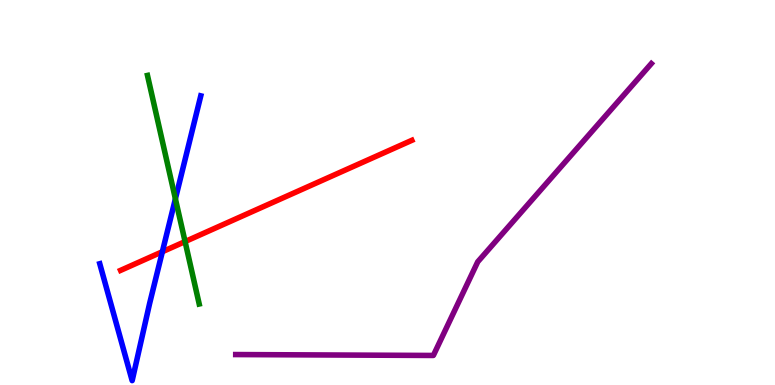[{'lines': ['blue', 'red'], 'intersections': [{'x': 2.1, 'y': 3.46}]}, {'lines': ['green', 'red'], 'intersections': [{'x': 2.39, 'y': 3.73}]}, {'lines': ['purple', 'red'], 'intersections': []}, {'lines': ['blue', 'green'], 'intersections': [{'x': 2.26, 'y': 4.84}]}, {'lines': ['blue', 'purple'], 'intersections': []}, {'lines': ['green', 'purple'], 'intersections': []}]